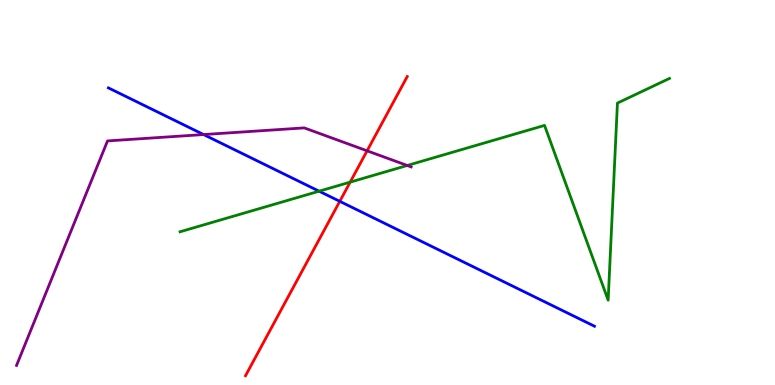[{'lines': ['blue', 'red'], 'intersections': [{'x': 4.38, 'y': 4.77}]}, {'lines': ['green', 'red'], 'intersections': [{'x': 4.52, 'y': 5.27}]}, {'lines': ['purple', 'red'], 'intersections': [{'x': 4.74, 'y': 6.08}]}, {'lines': ['blue', 'green'], 'intersections': [{'x': 4.12, 'y': 5.03}]}, {'lines': ['blue', 'purple'], 'intersections': [{'x': 2.63, 'y': 6.51}]}, {'lines': ['green', 'purple'], 'intersections': [{'x': 5.25, 'y': 5.7}]}]